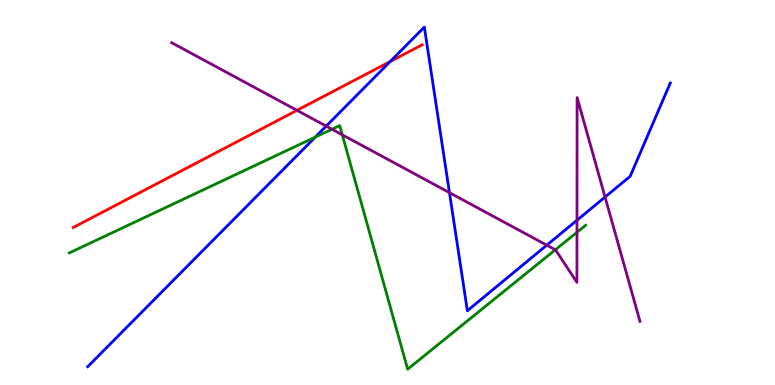[{'lines': ['blue', 'red'], 'intersections': [{'x': 5.04, 'y': 8.4}]}, {'lines': ['green', 'red'], 'intersections': []}, {'lines': ['purple', 'red'], 'intersections': [{'x': 3.83, 'y': 7.13}]}, {'lines': ['blue', 'green'], 'intersections': [{'x': 4.07, 'y': 6.44}]}, {'lines': ['blue', 'purple'], 'intersections': [{'x': 4.21, 'y': 6.72}, {'x': 5.8, 'y': 5.0}, {'x': 7.06, 'y': 3.63}, {'x': 7.45, 'y': 4.28}, {'x': 7.81, 'y': 4.88}]}, {'lines': ['green', 'purple'], 'intersections': [{'x': 4.28, 'y': 6.64}, {'x': 4.42, 'y': 6.5}, {'x': 7.17, 'y': 3.51}, {'x': 7.44, 'y': 3.97}]}]